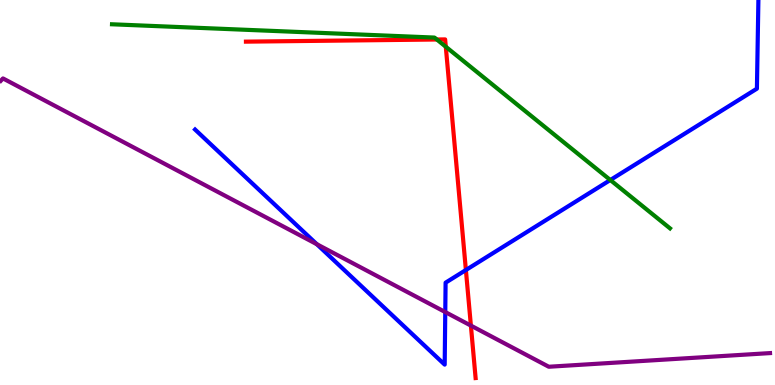[{'lines': ['blue', 'red'], 'intersections': [{'x': 6.01, 'y': 2.99}]}, {'lines': ['green', 'red'], 'intersections': [{'x': 5.64, 'y': 8.97}, {'x': 5.75, 'y': 8.79}]}, {'lines': ['purple', 'red'], 'intersections': [{'x': 6.08, 'y': 1.54}]}, {'lines': ['blue', 'green'], 'intersections': [{'x': 7.88, 'y': 5.32}]}, {'lines': ['blue', 'purple'], 'intersections': [{'x': 4.09, 'y': 3.66}, {'x': 5.75, 'y': 1.89}]}, {'lines': ['green', 'purple'], 'intersections': []}]